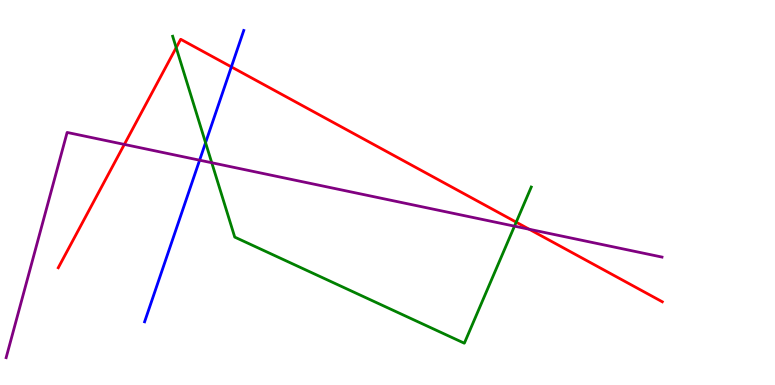[{'lines': ['blue', 'red'], 'intersections': [{'x': 2.99, 'y': 8.26}]}, {'lines': ['green', 'red'], 'intersections': [{'x': 2.27, 'y': 8.76}, {'x': 6.66, 'y': 4.23}]}, {'lines': ['purple', 'red'], 'intersections': [{'x': 1.6, 'y': 6.25}, {'x': 6.83, 'y': 4.05}]}, {'lines': ['blue', 'green'], 'intersections': [{'x': 2.65, 'y': 6.29}]}, {'lines': ['blue', 'purple'], 'intersections': [{'x': 2.58, 'y': 5.84}]}, {'lines': ['green', 'purple'], 'intersections': [{'x': 2.73, 'y': 5.77}, {'x': 6.64, 'y': 4.13}]}]